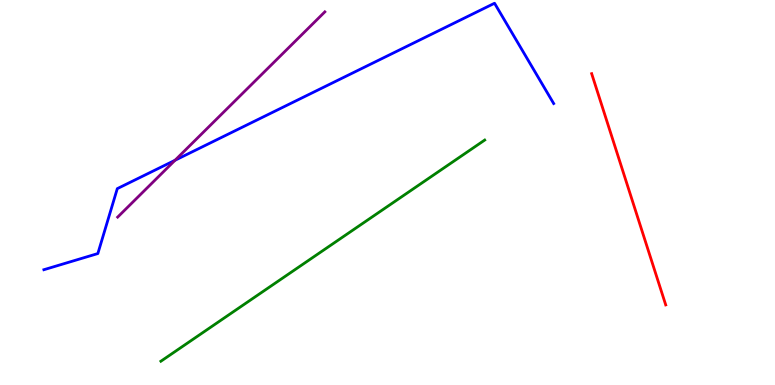[{'lines': ['blue', 'red'], 'intersections': []}, {'lines': ['green', 'red'], 'intersections': []}, {'lines': ['purple', 'red'], 'intersections': []}, {'lines': ['blue', 'green'], 'intersections': []}, {'lines': ['blue', 'purple'], 'intersections': [{'x': 2.26, 'y': 5.84}]}, {'lines': ['green', 'purple'], 'intersections': []}]